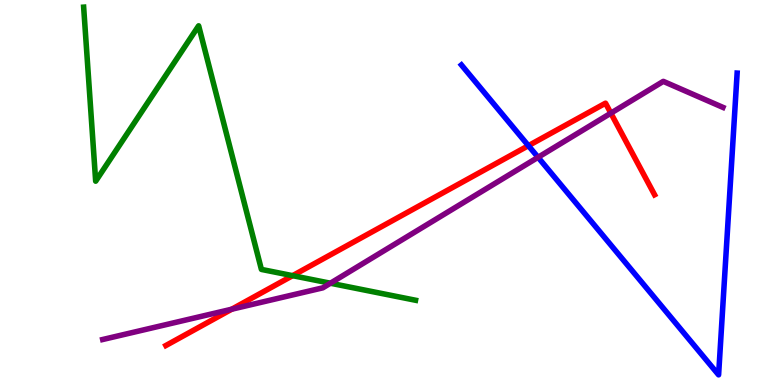[{'lines': ['blue', 'red'], 'intersections': [{'x': 6.82, 'y': 6.22}]}, {'lines': ['green', 'red'], 'intersections': [{'x': 3.78, 'y': 2.84}]}, {'lines': ['purple', 'red'], 'intersections': [{'x': 2.99, 'y': 1.97}, {'x': 7.88, 'y': 7.06}]}, {'lines': ['blue', 'green'], 'intersections': []}, {'lines': ['blue', 'purple'], 'intersections': [{'x': 6.94, 'y': 5.91}]}, {'lines': ['green', 'purple'], 'intersections': [{'x': 4.26, 'y': 2.64}]}]